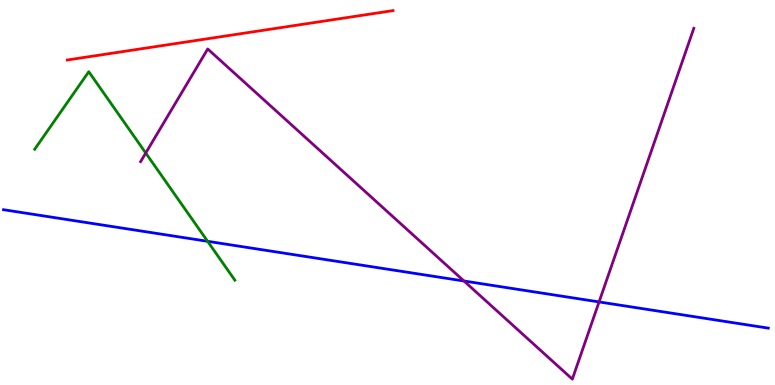[{'lines': ['blue', 'red'], 'intersections': []}, {'lines': ['green', 'red'], 'intersections': []}, {'lines': ['purple', 'red'], 'intersections': []}, {'lines': ['blue', 'green'], 'intersections': [{'x': 2.68, 'y': 3.73}]}, {'lines': ['blue', 'purple'], 'intersections': [{'x': 5.99, 'y': 2.7}, {'x': 7.73, 'y': 2.16}]}, {'lines': ['green', 'purple'], 'intersections': [{'x': 1.88, 'y': 6.03}]}]